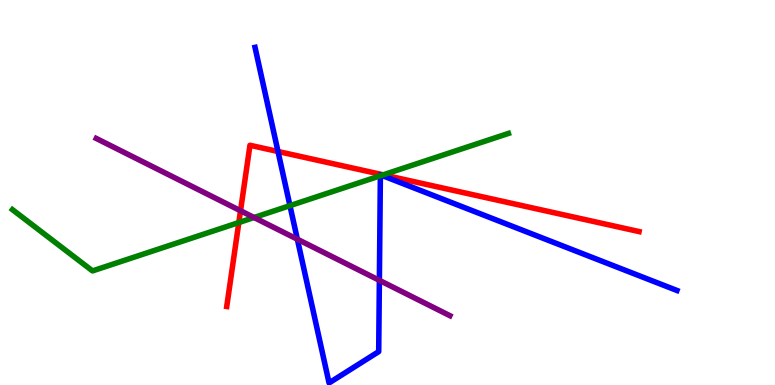[{'lines': ['blue', 'red'], 'intersections': [{'x': 3.59, 'y': 6.07}]}, {'lines': ['green', 'red'], 'intersections': [{'x': 3.08, 'y': 4.22}, {'x': 4.94, 'y': 5.46}]}, {'lines': ['purple', 'red'], 'intersections': [{'x': 3.1, 'y': 4.53}]}, {'lines': ['blue', 'green'], 'intersections': [{'x': 3.74, 'y': 4.66}, {'x': 4.91, 'y': 5.43}, {'x': 4.92, 'y': 5.45}]}, {'lines': ['blue', 'purple'], 'intersections': [{'x': 3.84, 'y': 3.79}, {'x': 4.9, 'y': 2.72}]}, {'lines': ['green', 'purple'], 'intersections': [{'x': 3.28, 'y': 4.35}]}]